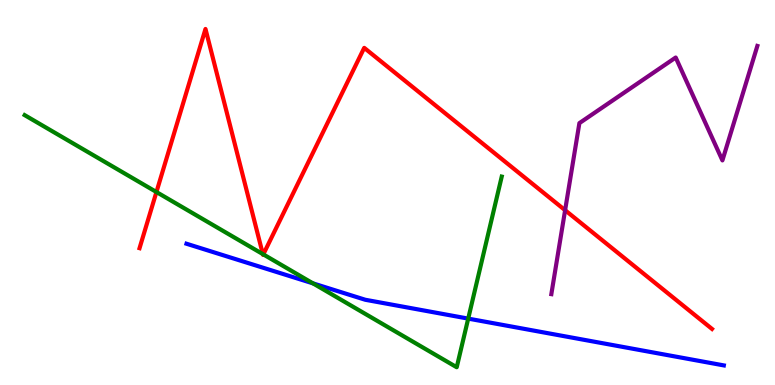[{'lines': ['blue', 'red'], 'intersections': []}, {'lines': ['green', 'red'], 'intersections': [{'x': 2.02, 'y': 5.01}, {'x': 3.39, 'y': 3.4}, {'x': 3.4, 'y': 3.39}]}, {'lines': ['purple', 'red'], 'intersections': [{'x': 7.29, 'y': 4.54}]}, {'lines': ['blue', 'green'], 'intersections': [{'x': 4.04, 'y': 2.64}, {'x': 6.04, 'y': 1.72}]}, {'lines': ['blue', 'purple'], 'intersections': []}, {'lines': ['green', 'purple'], 'intersections': []}]